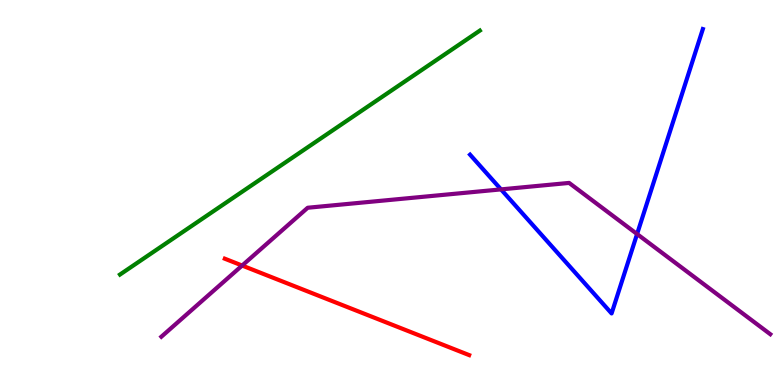[{'lines': ['blue', 'red'], 'intersections': []}, {'lines': ['green', 'red'], 'intersections': []}, {'lines': ['purple', 'red'], 'intersections': [{'x': 3.12, 'y': 3.1}]}, {'lines': ['blue', 'green'], 'intersections': []}, {'lines': ['blue', 'purple'], 'intersections': [{'x': 6.46, 'y': 5.08}, {'x': 8.22, 'y': 3.92}]}, {'lines': ['green', 'purple'], 'intersections': []}]